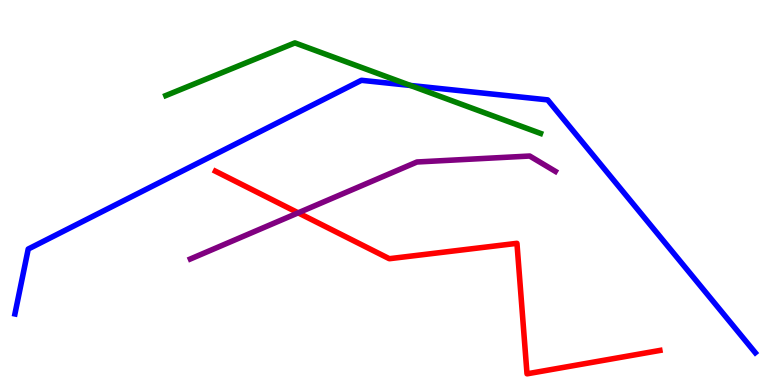[{'lines': ['blue', 'red'], 'intersections': []}, {'lines': ['green', 'red'], 'intersections': []}, {'lines': ['purple', 'red'], 'intersections': [{'x': 3.85, 'y': 4.47}]}, {'lines': ['blue', 'green'], 'intersections': [{'x': 5.3, 'y': 7.78}]}, {'lines': ['blue', 'purple'], 'intersections': []}, {'lines': ['green', 'purple'], 'intersections': []}]